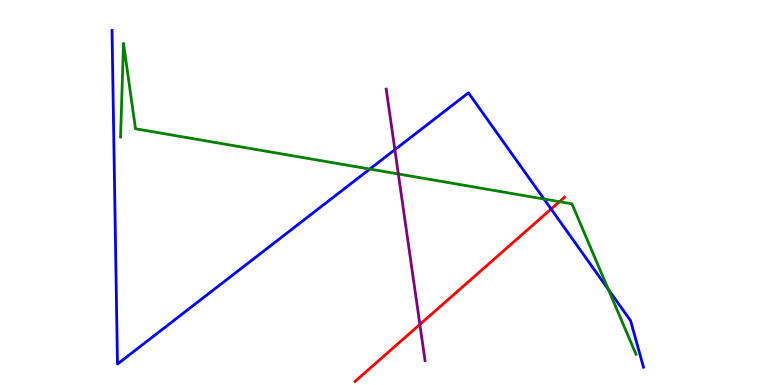[{'lines': ['blue', 'red'], 'intersections': [{'x': 7.11, 'y': 4.57}]}, {'lines': ['green', 'red'], 'intersections': [{'x': 7.22, 'y': 4.76}]}, {'lines': ['purple', 'red'], 'intersections': [{'x': 5.42, 'y': 1.57}]}, {'lines': ['blue', 'green'], 'intersections': [{'x': 4.77, 'y': 5.61}, {'x': 7.02, 'y': 4.83}, {'x': 7.85, 'y': 2.48}]}, {'lines': ['blue', 'purple'], 'intersections': [{'x': 5.1, 'y': 6.11}]}, {'lines': ['green', 'purple'], 'intersections': [{'x': 5.14, 'y': 5.48}]}]